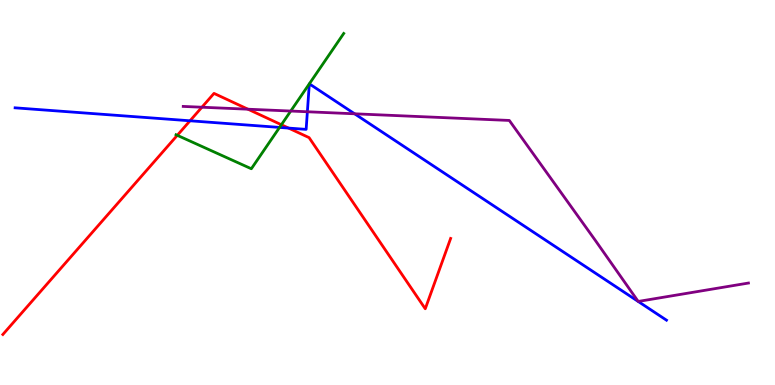[{'lines': ['blue', 'red'], 'intersections': [{'x': 2.45, 'y': 6.86}, {'x': 3.72, 'y': 6.67}]}, {'lines': ['green', 'red'], 'intersections': [{'x': 2.29, 'y': 6.49}, {'x': 3.63, 'y': 6.76}]}, {'lines': ['purple', 'red'], 'intersections': [{'x': 2.61, 'y': 7.22}, {'x': 3.2, 'y': 7.16}]}, {'lines': ['blue', 'green'], 'intersections': [{'x': 3.61, 'y': 6.69}, {'x': 3.99, 'y': 7.82}, {'x': 3.99, 'y': 7.82}]}, {'lines': ['blue', 'purple'], 'intersections': [{'x': 3.97, 'y': 7.1}, {'x': 4.58, 'y': 7.04}]}, {'lines': ['green', 'purple'], 'intersections': [{'x': 3.75, 'y': 7.12}]}]